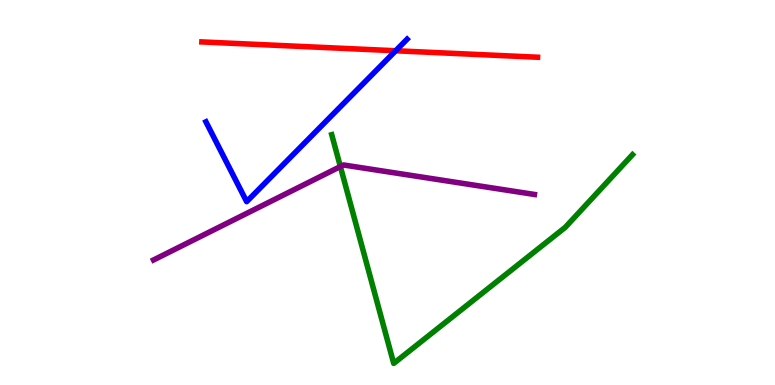[{'lines': ['blue', 'red'], 'intersections': [{'x': 5.11, 'y': 8.68}]}, {'lines': ['green', 'red'], 'intersections': []}, {'lines': ['purple', 'red'], 'intersections': []}, {'lines': ['blue', 'green'], 'intersections': []}, {'lines': ['blue', 'purple'], 'intersections': []}, {'lines': ['green', 'purple'], 'intersections': [{'x': 4.39, 'y': 5.67}]}]